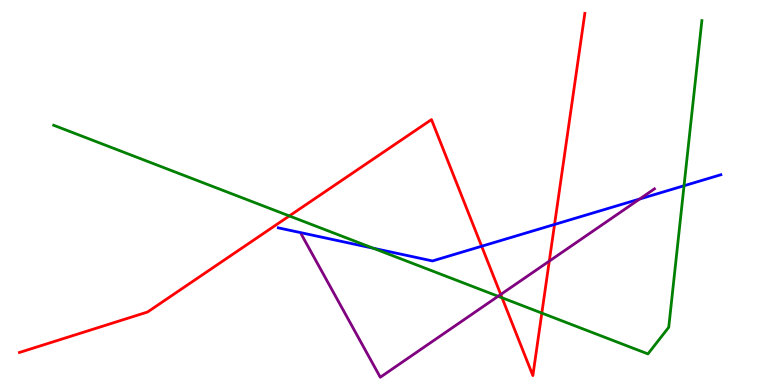[{'lines': ['blue', 'red'], 'intersections': [{'x': 6.21, 'y': 3.6}, {'x': 7.16, 'y': 4.17}]}, {'lines': ['green', 'red'], 'intersections': [{'x': 3.73, 'y': 4.39}, {'x': 6.48, 'y': 2.27}, {'x': 6.99, 'y': 1.87}]}, {'lines': ['purple', 'red'], 'intersections': [{'x': 6.46, 'y': 2.35}, {'x': 7.09, 'y': 3.22}]}, {'lines': ['blue', 'green'], 'intersections': [{'x': 4.82, 'y': 3.55}, {'x': 8.83, 'y': 5.18}]}, {'lines': ['blue', 'purple'], 'intersections': [{'x': 8.25, 'y': 4.83}]}, {'lines': ['green', 'purple'], 'intersections': [{'x': 6.43, 'y': 2.3}]}]